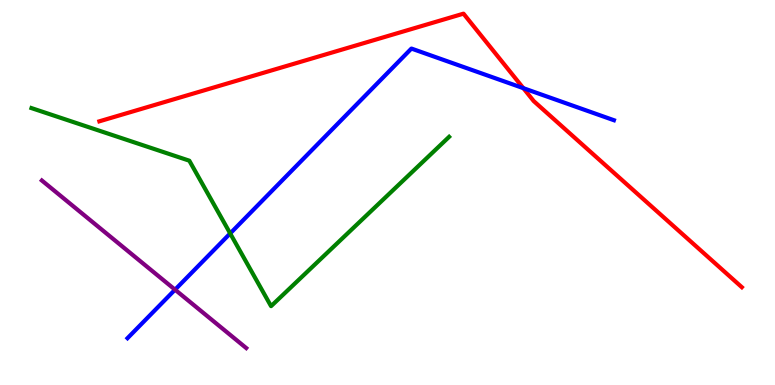[{'lines': ['blue', 'red'], 'intersections': [{'x': 6.75, 'y': 7.71}]}, {'lines': ['green', 'red'], 'intersections': []}, {'lines': ['purple', 'red'], 'intersections': []}, {'lines': ['blue', 'green'], 'intersections': [{'x': 2.97, 'y': 3.94}]}, {'lines': ['blue', 'purple'], 'intersections': [{'x': 2.26, 'y': 2.48}]}, {'lines': ['green', 'purple'], 'intersections': []}]